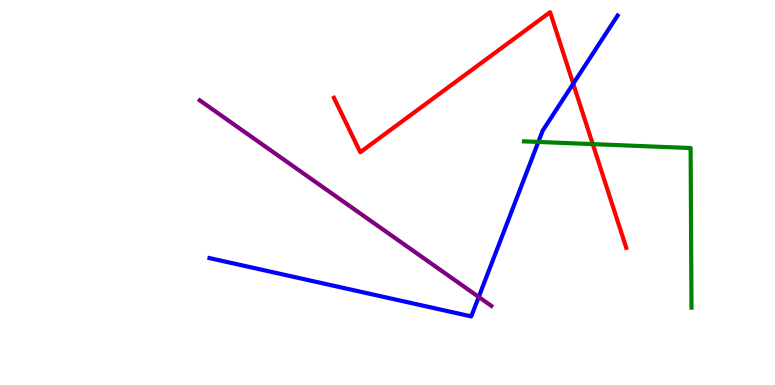[{'lines': ['blue', 'red'], 'intersections': [{'x': 7.4, 'y': 7.83}]}, {'lines': ['green', 'red'], 'intersections': [{'x': 7.65, 'y': 6.26}]}, {'lines': ['purple', 'red'], 'intersections': []}, {'lines': ['blue', 'green'], 'intersections': [{'x': 6.95, 'y': 6.31}]}, {'lines': ['blue', 'purple'], 'intersections': [{'x': 6.18, 'y': 2.29}]}, {'lines': ['green', 'purple'], 'intersections': []}]